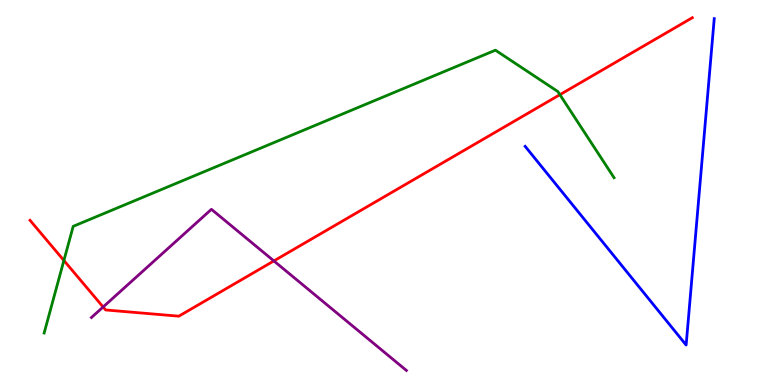[{'lines': ['blue', 'red'], 'intersections': []}, {'lines': ['green', 'red'], 'intersections': [{'x': 0.825, 'y': 3.23}, {'x': 7.22, 'y': 7.54}]}, {'lines': ['purple', 'red'], 'intersections': [{'x': 1.33, 'y': 2.03}, {'x': 3.53, 'y': 3.22}]}, {'lines': ['blue', 'green'], 'intersections': []}, {'lines': ['blue', 'purple'], 'intersections': []}, {'lines': ['green', 'purple'], 'intersections': []}]